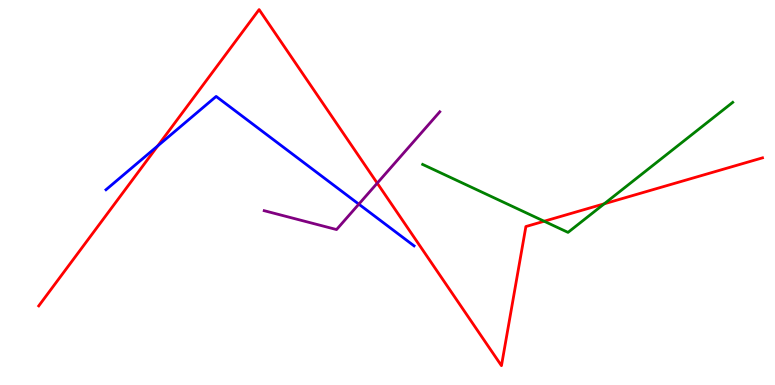[{'lines': ['blue', 'red'], 'intersections': [{'x': 2.04, 'y': 6.21}]}, {'lines': ['green', 'red'], 'intersections': [{'x': 7.02, 'y': 4.25}, {'x': 7.8, 'y': 4.71}]}, {'lines': ['purple', 'red'], 'intersections': [{'x': 4.87, 'y': 5.24}]}, {'lines': ['blue', 'green'], 'intersections': []}, {'lines': ['blue', 'purple'], 'intersections': [{'x': 4.63, 'y': 4.7}]}, {'lines': ['green', 'purple'], 'intersections': []}]